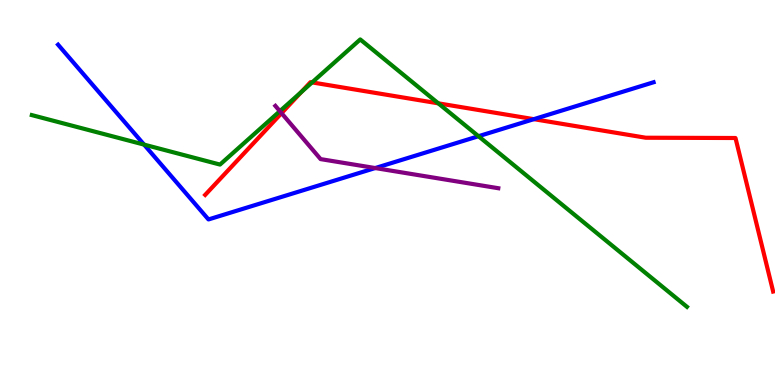[{'lines': ['blue', 'red'], 'intersections': [{'x': 6.89, 'y': 6.9}]}, {'lines': ['green', 'red'], 'intersections': [{'x': 3.89, 'y': 7.61}, {'x': 4.03, 'y': 7.86}, {'x': 5.66, 'y': 7.32}]}, {'lines': ['purple', 'red'], 'intersections': [{'x': 3.63, 'y': 7.06}]}, {'lines': ['blue', 'green'], 'intersections': [{'x': 1.86, 'y': 6.24}, {'x': 6.17, 'y': 6.46}]}, {'lines': ['blue', 'purple'], 'intersections': [{'x': 4.84, 'y': 5.63}]}, {'lines': ['green', 'purple'], 'intersections': [{'x': 3.61, 'y': 7.11}]}]